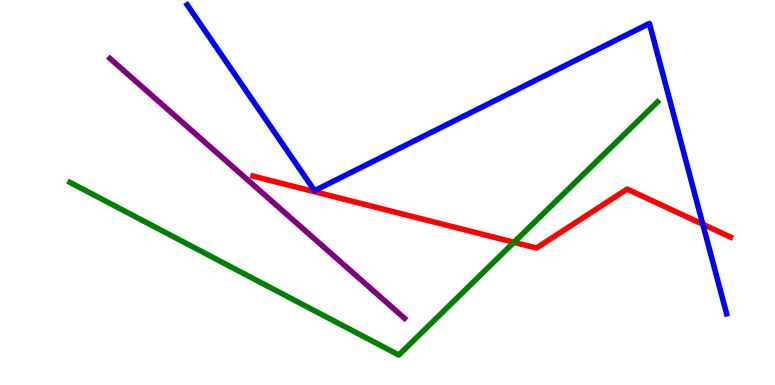[{'lines': ['blue', 'red'], 'intersections': [{'x': 9.07, 'y': 4.18}]}, {'lines': ['green', 'red'], 'intersections': [{'x': 6.63, 'y': 3.71}]}, {'lines': ['purple', 'red'], 'intersections': []}, {'lines': ['blue', 'green'], 'intersections': []}, {'lines': ['blue', 'purple'], 'intersections': []}, {'lines': ['green', 'purple'], 'intersections': []}]